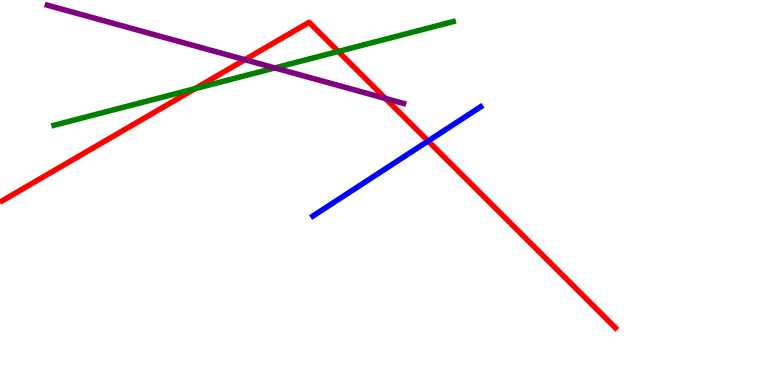[{'lines': ['blue', 'red'], 'intersections': [{'x': 5.52, 'y': 6.34}]}, {'lines': ['green', 'red'], 'intersections': [{'x': 2.52, 'y': 7.7}, {'x': 4.37, 'y': 8.66}]}, {'lines': ['purple', 'red'], 'intersections': [{'x': 3.16, 'y': 8.45}, {'x': 4.97, 'y': 7.44}]}, {'lines': ['blue', 'green'], 'intersections': []}, {'lines': ['blue', 'purple'], 'intersections': []}, {'lines': ['green', 'purple'], 'intersections': [{'x': 3.55, 'y': 8.24}]}]